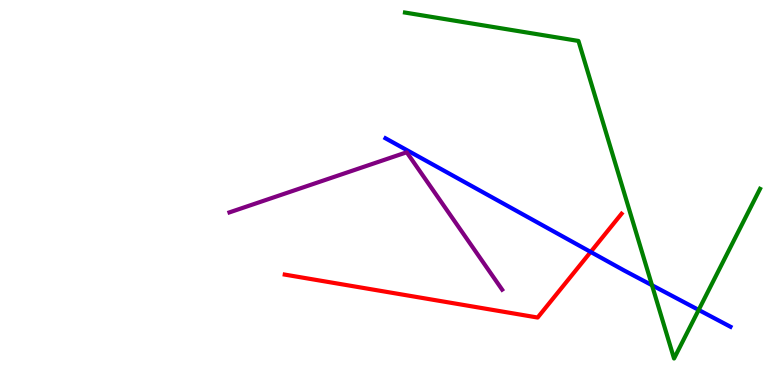[{'lines': ['blue', 'red'], 'intersections': [{'x': 7.62, 'y': 3.46}]}, {'lines': ['green', 'red'], 'intersections': []}, {'lines': ['purple', 'red'], 'intersections': []}, {'lines': ['blue', 'green'], 'intersections': [{'x': 8.41, 'y': 2.59}, {'x': 9.02, 'y': 1.95}]}, {'lines': ['blue', 'purple'], 'intersections': []}, {'lines': ['green', 'purple'], 'intersections': []}]